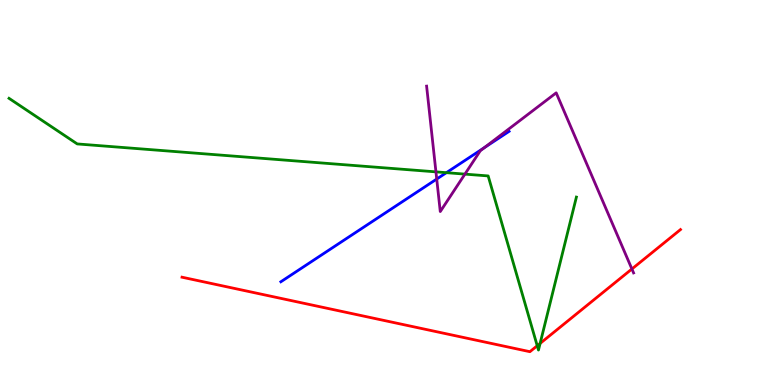[{'lines': ['blue', 'red'], 'intersections': []}, {'lines': ['green', 'red'], 'intersections': [{'x': 6.93, 'y': 1.02}, {'x': 6.97, 'y': 1.08}]}, {'lines': ['purple', 'red'], 'intersections': [{'x': 8.15, 'y': 3.01}]}, {'lines': ['blue', 'green'], 'intersections': [{'x': 5.76, 'y': 5.51}]}, {'lines': ['blue', 'purple'], 'intersections': [{'x': 5.64, 'y': 5.35}, {'x': 6.25, 'y': 6.16}]}, {'lines': ['green', 'purple'], 'intersections': [{'x': 5.63, 'y': 5.54}, {'x': 6.0, 'y': 5.48}]}]